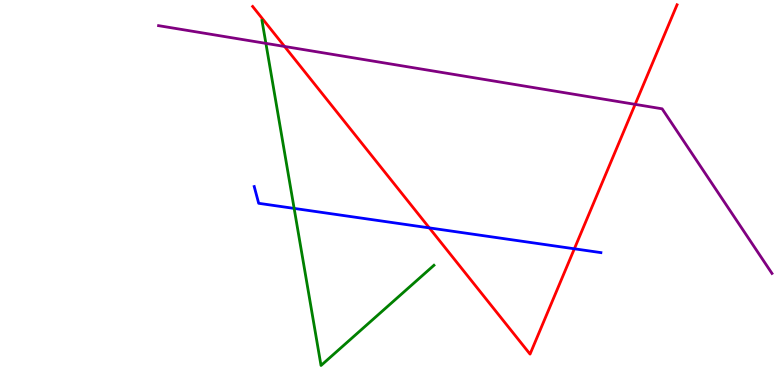[{'lines': ['blue', 'red'], 'intersections': [{'x': 5.54, 'y': 4.08}, {'x': 7.41, 'y': 3.54}]}, {'lines': ['green', 'red'], 'intersections': []}, {'lines': ['purple', 'red'], 'intersections': [{'x': 3.67, 'y': 8.79}, {'x': 8.2, 'y': 7.29}]}, {'lines': ['blue', 'green'], 'intersections': [{'x': 3.8, 'y': 4.59}]}, {'lines': ['blue', 'purple'], 'intersections': []}, {'lines': ['green', 'purple'], 'intersections': [{'x': 3.43, 'y': 8.87}]}]